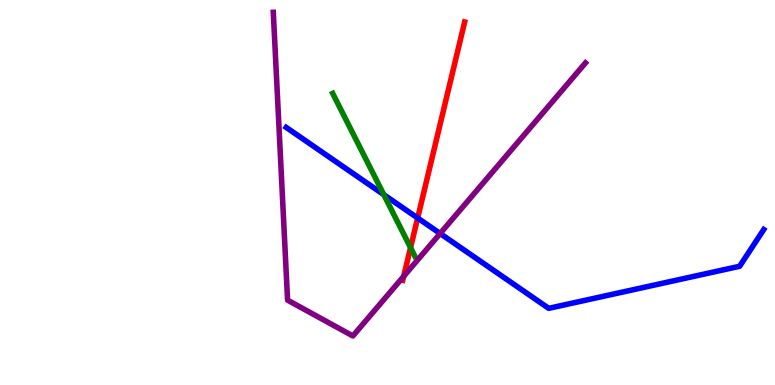[{'lines': ['blue', 'red'], 'intersections': [{'x': 5.39, 'y': 4.34}]}, {'lines': ['green', 'red'], 'intersections': [{'x': 5.3, 'y': 3.57}]}, {'lines': ['purple', 'red'], 'intersections': [{'x': 5.21, 'y': 2.82}]}, {'lines': ['blue', 'green'], 'intersections': [{'x': 4.95, 'y': 4.94}]}, {'lines': ['blue', 'purple'], 'intersections': [{'x': 5.68, 'y': 3.93}]}, {'lines': ['green', 'purple'], 'intersections': []}]